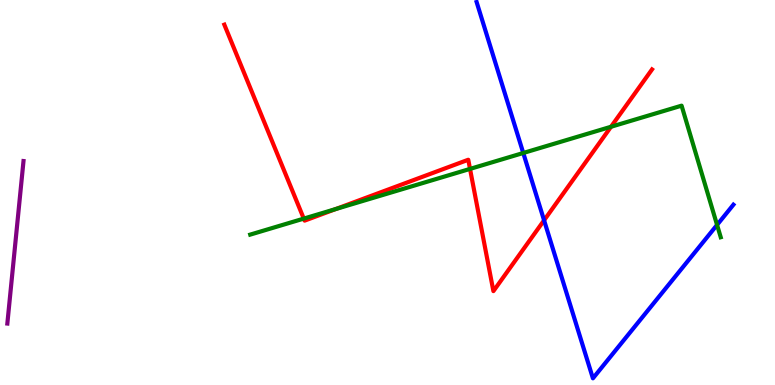[{'lines': ['blue', 'red'], 'intersections': [{'x': 7.02, 'y': 4.28}]}, {'lines': ['green', 'red'], 'intersections': [{'x': 3.92, 'y': 4.32}, {'x': 4.33, 'y': 4.57}, {'x': 6.06, 'y': 5.61}, {'x': 7.88, 'y': 6.71}]}, {'lines': ['purple', 'red'], 'intersections': []}, {'lines': ['blue', 'green'], 'intersections': [{'x': 6.75, 'y': 6.03}, {'x': 9.25, 'y': 4.16}]}, {'lines': ['blue', 'purple'], 'intersections': []}, {'lines': ['green', 'purple'], 'intersections': []}]